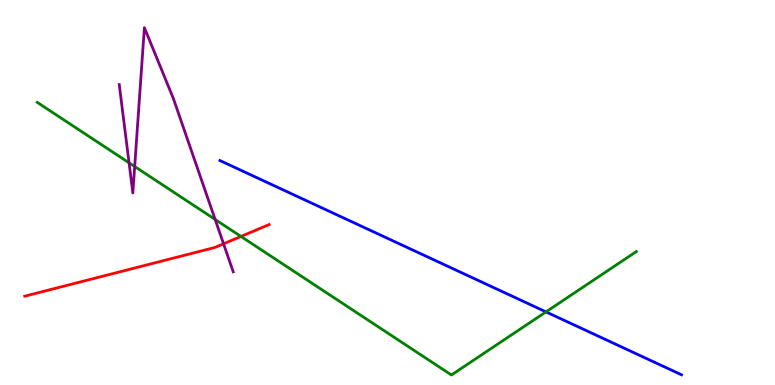[{'lines': ['blue', 'red'], 'intersections': []}, {'lines': ['green', 'red'], 'intersections': [{'x': 3.11, 'y': 3.86}]}, {'lines': ['purple', 'red'], 'intersections': [{'x': 2.88, 'y': 3.67}]}, {'lines': ['blue', 'green'], 'intersections': [{'x': 7.04, 'y': 1.9}]}, {'lines': ['blue', 'purple'], 'intersections': []}, {'lines': ['green', 'purple'], 'intersections': [{'x': 1.67, 'y': 5.77}, {'x': 1.74, 'y': 5.67}, {'x': 2.78, 'y': 4.3}]}]